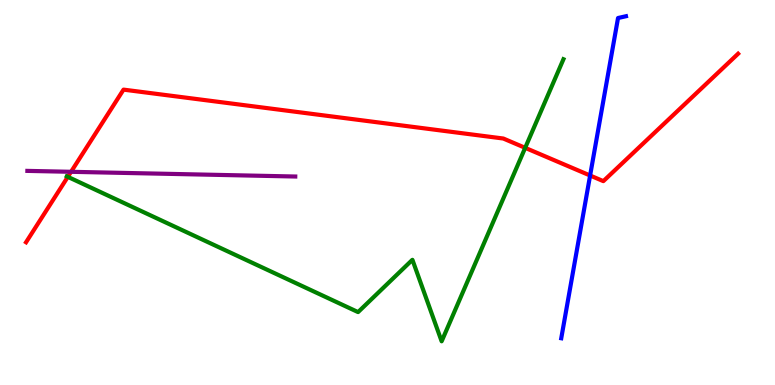[{'lines': ['blue', 'red'], 'intersections': [{'x': 7.61, 'y': 5.44}]}, {'lines': ['green', 'red'], 'intersections': [{'x': 0.875, 'y': 5.41}, {'x': 6.78, 'y': 6.16}]}, {'lines': ['purple', 'red'], 'intersections': [{'x': 0.917, 'y': 5.54}]}, {'lines': ['blue', 'green'], 'intersections': []}, {'lines': ['blue', 'purple'], 'intersections': []}, {'lines': ['green', 'purple'], 'intersections': []}]